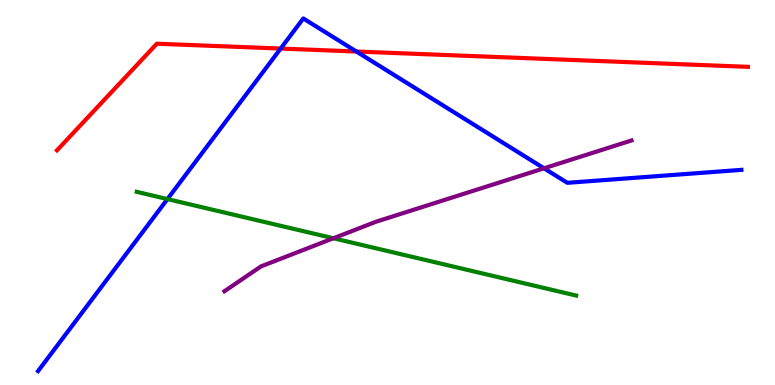[{'lines': ['blue', 'red'], 'intersections': [{'x': 3.62, 'y': 8.74}, {'x': 4.6, 'y': 8.66}]}, {'lines': ['green', 'red'], 'intersections': []}, {'lines': ['purple', 'red'], 'intersections': []}, {'lines': ['blue', 'green'], 'intersections': [{'x': 2.16, 'y': 4.83}]}, {'lines': ['blue', 'purple'], 'intersections': [{'x': 7.02, 'y': 5.63}]}, {'lines': ['green', 'purple'], 'intersections': [{'x': 4.3, 'y': 3.81}]}]